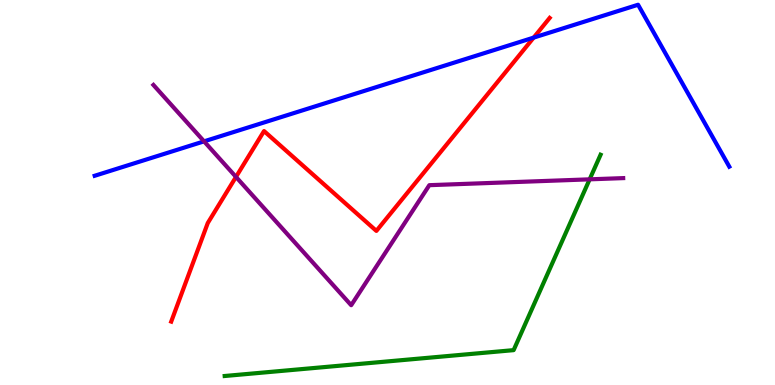[{'lines': ['blue', 'red'], 'intersections': [{'x': 6.89, 'y': 9.02}]}, {'lines': ['green', 'red'], 'intersections': []}, {'lines': ['purple', 'red'], 'intersections': [{'x': 3.05, 'y': 5.4}]}, {'lines': ['blue', 'green'], 'intersections': []}, {'lines': ['blue', 'purple'], 'intersections': [{'x': 2.63, 'y': 6.33}]}, {'lines': ['green', 'purple'], 'intersections': [{'x': 7.61, 'y': 5.34}]}]